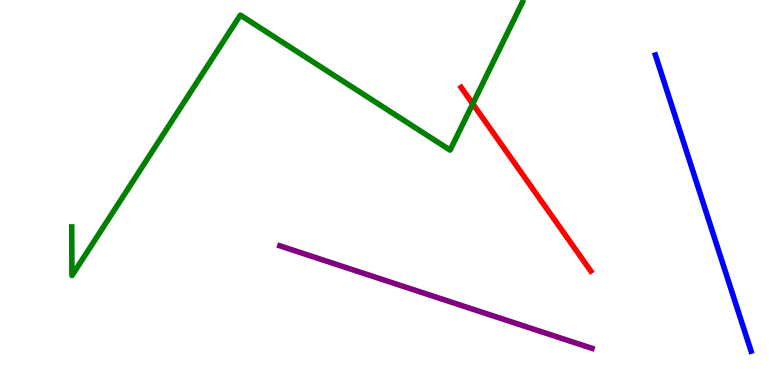[{'lines': ['blue', 'red'], 'intersections': []}, {'lines': ['green', 'red'], 'intersections': [{'x': 6.1, 'y': 7.3}]}, {'lines': ['purple', 'red'], 'intersections': []}, {'lines': ['blue', 'green'], 'intersections': []}, {'lines': ['blue', 'purple'], 'intersections': []}, {'lines': ['green', 'purple'], 'intersections': []}]